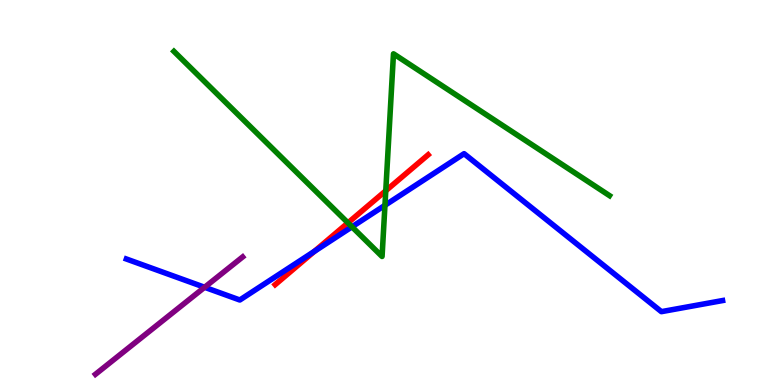[{'lines': ['blue', 'red'], 'intersections': [{'x': 4.06, 'y': 3.47}]}, {'lines': ['green', 'red'], 'intersections': [{'x': 4.49, 'y': 4.21}, {'x': 4.98, 'y': 5.05}]}, {'lines': ['purple', 'red'], 'intersections': []}, {'lines': ['blue', 'green'], 'intersections': [{'x': 4.54, 'y': 4.11}, {'x': 4.97, 'y': 4.67}]}, {'lines': ['blue', 'purple'], 'intersections': [{'x': 2.64, 'y': 2.54}]}, {'lines': ['green', 'purple'], 'intersections': []}]